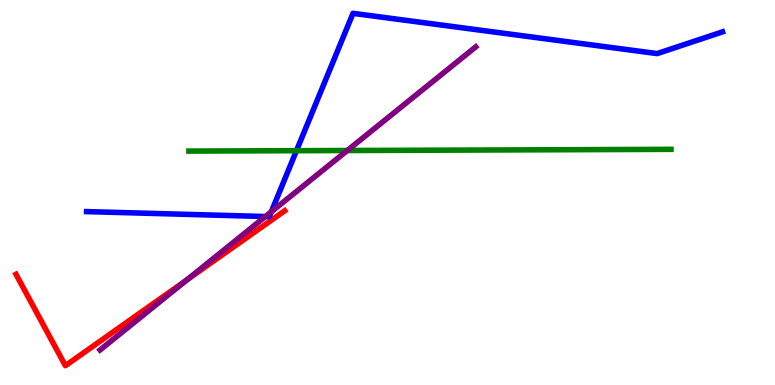[{'lines': ['blue', 'red'], 'intersections': []}, {'lines': ['green', 'red'], 'intersections': []}, {'lines': ['purple', 'red'], 'intersections': [{'x': 2.41, 'y': 2.73}]}, {'lines': ['blue', 'green'], 'intersections': [{'x': 3.83, 'y': 6.09}]}, {'lines': ['blue', 'purple'], 'intersections': [{'x': 3.42, 'y': 4.38}, {'x': 3.5, 'y': 4.5}]}, {'lines': ['green', 'purple'], 'intersections': [{'x': 4.48, 'y': 6.09}]}]